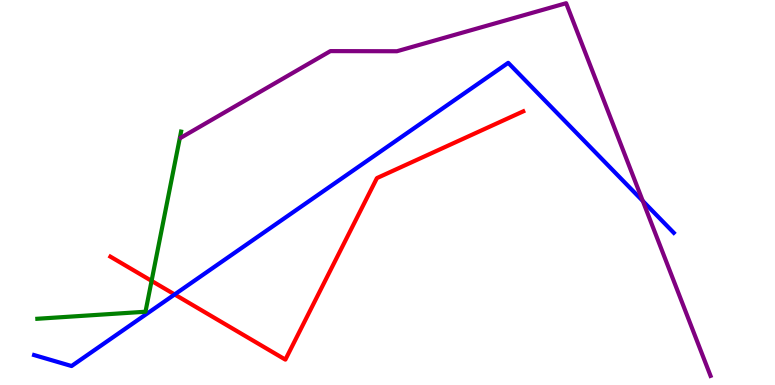[{'lines': ['blue', 'red'], 'intersections': [{'x': 2.25, 'y': 2.35}]}, {'lines': ['green', 'red'], 'intersections': [{'x': 1.96, 'y': 2.7}]}, {'lines': ['purple', 'red'], 'intersections': []}, {'lines': ['blue', 'green'], 'intersections': []}, {'lines': ['blue', 'purple'], 'intersections': [{'x': 8.29, 'y': 4.78}]}, {'lines': ['green', 'purple'], 'intersections': []}]